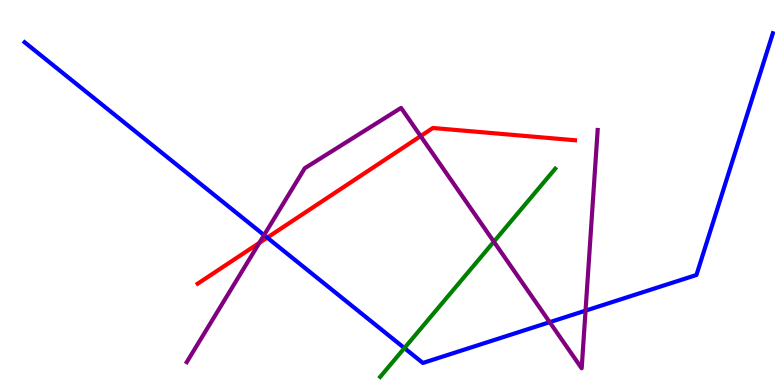[{'lines': ['blue', 'red'], 'intersections': [{'x': 3.45, 'y': 3.83}]}, {'lines': ['green', 'red'], 'intersections': []}, {'lines': ['purple', 'red'], 'intersections': [{'x': 3.35, 'y': 3.69}, {'x': 5.43, 'y': 6.47}]}, {'lines': ['blue', 'green'], 'intersections': [{'x': 5.22, 'y': 0.959}]}, {'lines': ['blue', 'purple'], 'intersections': [{'x': 3.41, 'y': 3.89}, {'x': 7.09, 'y': 1.63}, {'x': 7.56, 'y': 1.93}]}, {'lines': ['green', 'purple'], 'intersections': [{'x': 6.37, 'y': 3.72}]}]